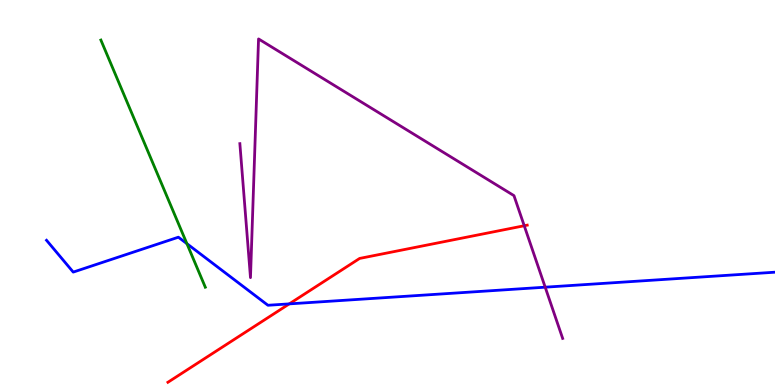[{'lines': ['blue', 'red'], 'intersections': [{'x': 3.73, 'y': 2.11}]}, {'lines': ['green', 'red'], 'intersections': []}, {'lines': ['purple', 'red'], 'intersections': [{'x': 6.76, 'y': 4.14}]}, {'lines': ['blue', 'green'], 'intersections': [{'x': 2.41, 'y': 3.67}]}, {'lines': ['blue', 'purple'], 'intersections': [{'x': 7.03, 'y': 2.54}]}, {'lines': ['green', 'purple'], 'intersections': []}]